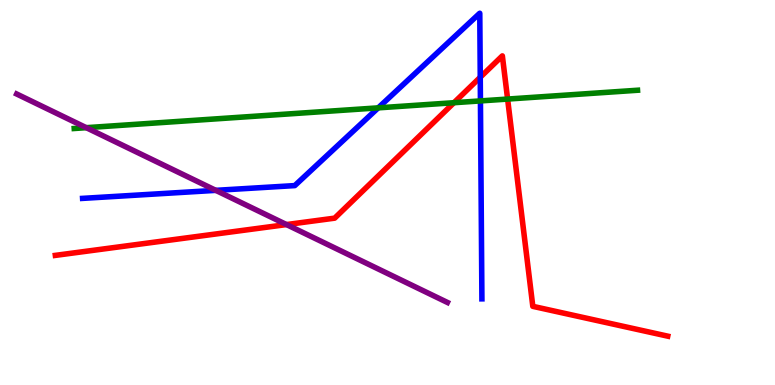[{'lines': ['blue', 'red'], 'intersections': [{'x': 6.2, 'y': 7.99}]}, {'lines': ['green', 'red'], 'intersections': [{'x': 5.86, 'y': 7.33}, {'x': 6.55, 'y': 7.43}]}, {'lines': ['purple', 'red'], 'intersections': [{'x': 3.7, 'y': 4.17}]}, {'lines': ['blue', 'green'], 'intersections': [{'x': 4.88, 'y': 7.2}, {'x': 6.2, 'y': 7.38}]}, {'lines': ['blue', 'purple'], 'intersections': [{'x': 2.78, 'y': 5.06}]}, {'lines': ['green', 'purple'], 'intersections': [{'x': 1.11, 'y': 6.68}]}]